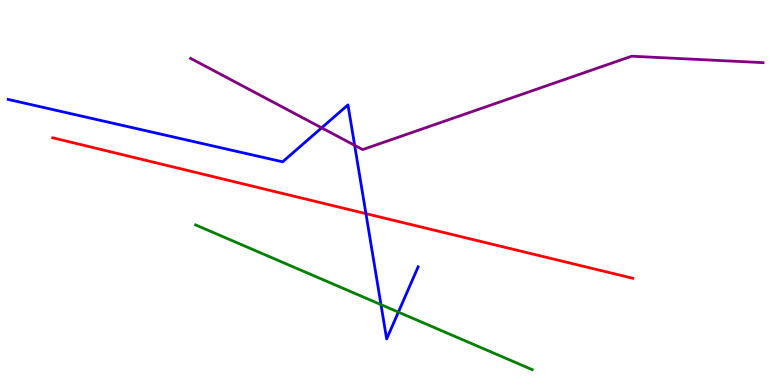[{'lines': ['blue', 'red'], 'intersections': [{'x': 4.72, 'y': 4.45}]}, {'lines': ['green', 'red'], 'intersections': []}, {'lines': ['purple', 'red'], 'intersections': []}, {'lines': ['blue', 'green'], 'intersections': [{'x': 4.92, 'y': 2.09}, {'x': 5.14, 'y': 1.89}]}, {'lines': ['blue', 'purple'], 'intersections': [{'x': 4.15, 'y': 6.68}, {'x': 4.58, 'y': 6.23}]}, {'lines': ['green', 'purple'], 'intersections': []}]